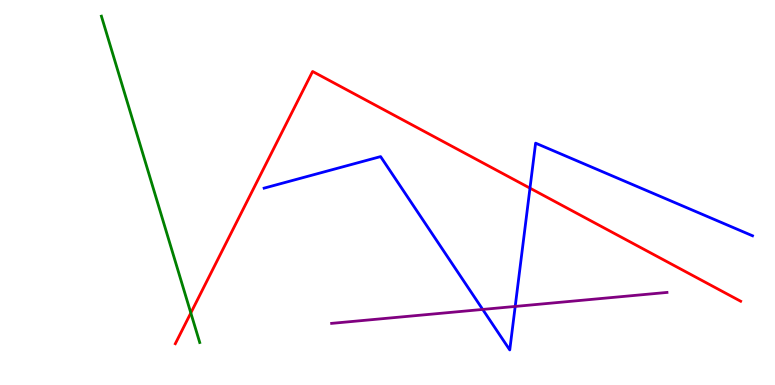[{'lines': ['blue', 'red'], 'intersections': [{'x': 6.84, 'y': 5.11}]}, {'lines': ['green', 'red'], 'intersections': [{'x': 2.46, 'y': 1.87}]}, {'lines': ['purple', 'red'], 'intersections': []}, {'lines': ['blue', 'green'], 'intersections': []}, {'lines': ['blue', 'purple'], 'intersections': [{'x': 6.23, 'y': 1.96}, {'x': 6.65, 'y': 2.04}]}, {'lines': ['green', 'purple'], 'intersections': []}]